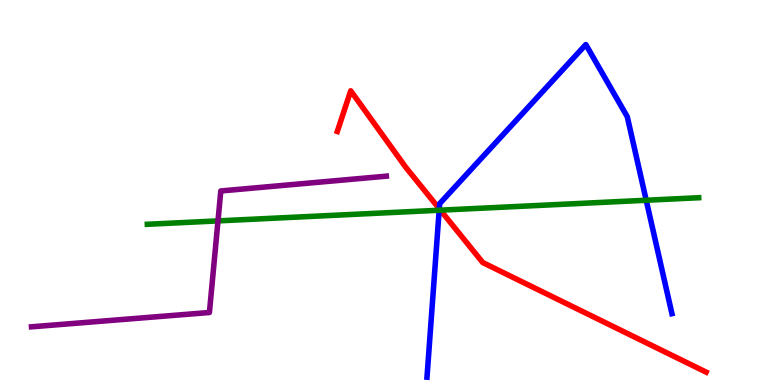[{'lines': ['blue', 'red'], 'intersections': [{'x': 5.67, 'y': 4.58}]}, {'lines': ['green', 'red'], 'intersections': [{'x': 5.68, 'y': 4.54}]}, {'lines': ['purple', 'red'], 'intersections': []}, {'lines': ['blue', 'green'], 'intersections': [{'x': 5.67, 'y': 4.54}, {'x': 8.34, 'y': 4.8}]}, {'lines': ['blue', 'purple'], 'intersections': []}, {'lines': ['green', 'purple'], 'intersections': [{'x': 2.81, 'y': 4.26}]}]